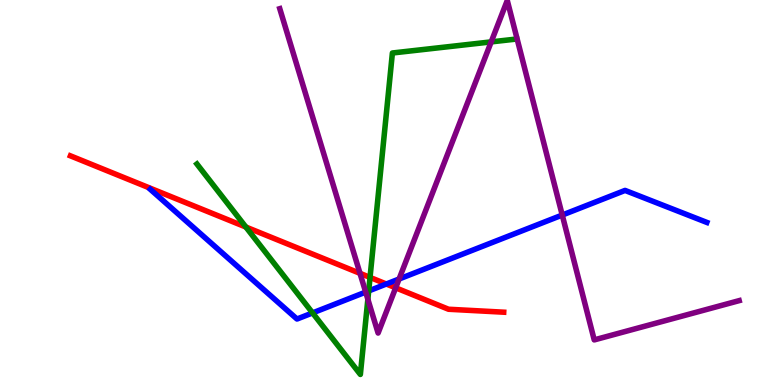[{'lines': ['blue', 'red'], 'intersections': [{'x': 4.98, 'y': 2.62}]}, {'lines': ['green', 'red'], 'intersections': [{'x': 3.17, 'y': 4.1}, {'x': 4.77, 'y': 2.79}]}, {'lines': ['purple', 'red'], 'intersections': [{'x': 4.65, 'y': 2.9}, {'x': 5.11, 'y': 2.52}]}, {'lines': ['blue', 'green'], 'intersections': [{'x': 4.03, 'y': 1.87}, {'x': 4.76, 'y': 2.44}]}, {'lines': ['blue', 'purple'], 'intersections': [{'x': 4.72, 'y': 2.41}, {'x': 5.15, 'y': 2.75}, {'x': 7.25, 'y': 4.41}]}, {'lines': ['green', 'purple'], 'intersections': [{'x': 4.75, 'y': 2.23}, {'x': 6.34, 'y': 8.91}]}]